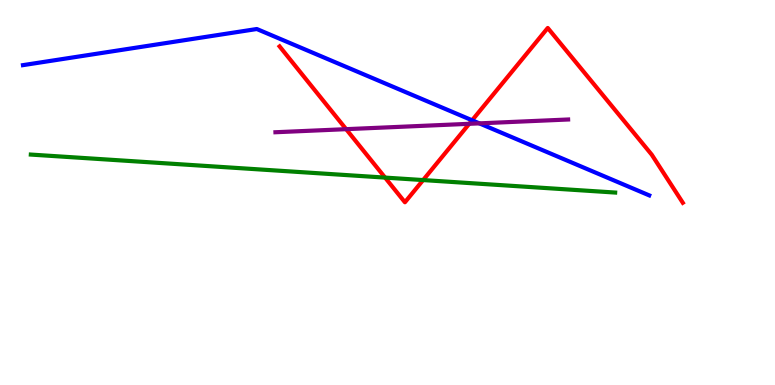[{'lines': ['blue', 'red'], 'intersections': [{'x': 6.09, 'y': 6.88}]}, {'lines': ['green', 'red'], 'intersections': [{'x': 4.97, 'y': 5.39}, {'x': 5.46, 'y': 5.32}]}, {'lines': ['purple', 'red'], 'intersections': [{'x': 4.47, 'y': 6.65}, {'x': 6.05, 'y': 6.78}]}, {'lines': ['blue', 'green'], 'intersections': []}, {'lines': ['blue', 'purple'], 'intersections': [{'x': 6.19, 'y': 6.8}]}, {'lines': ['green', 'purple'], 'intersections': []}]